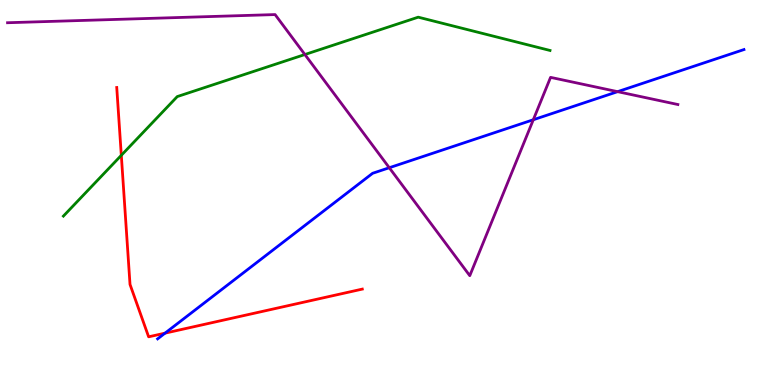[{'lines': ['blue', 'red'], 'intersections': [{'x': 2.13, 'y': 1.35}]}, {'lines': ['green', 'red'], 'intersections': [{'x': 1.57, 'y': 5.97}]}, {'lines': ['purple', 'red'], 'intersections': []}, {'lines': ['blue', 'green'], 'intersections': []}, {'lines': ['blue', 'purple'], 'intersections': [{'x': 5.02, 'y': 5.64}, {'x': 6.88, 'y': 6.89}, {'x': 7.97, 'y': 7.62}]}, {'lines': ['green', 'purple'], 'intersections': [{'x': 3.93, 'y': 8.58}]}]